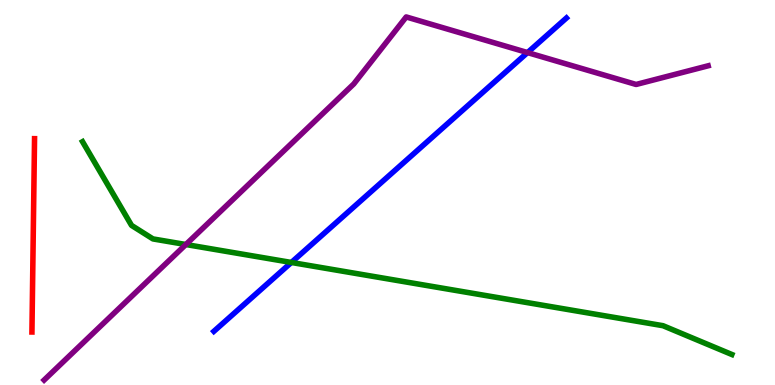[{'lines': ['blue', 'red'], 'intersections': []}, {'lines': ['green', 'red'], 'intersections': []}, {'lines': ['purple', 'red'], 'intersections': []}, {'lines': ['blue', 'green'], 'intersections': [{'x': 3.76, 'y': 3.18}]}, {'lines': ['blue', 'purple'], 'intersections': [{'x': 6.81, 'y': 8.63}]}, {'lines': ['green', 'purple'], 'intersections': [{'x': 2.4, 'y': 3.65}]}]